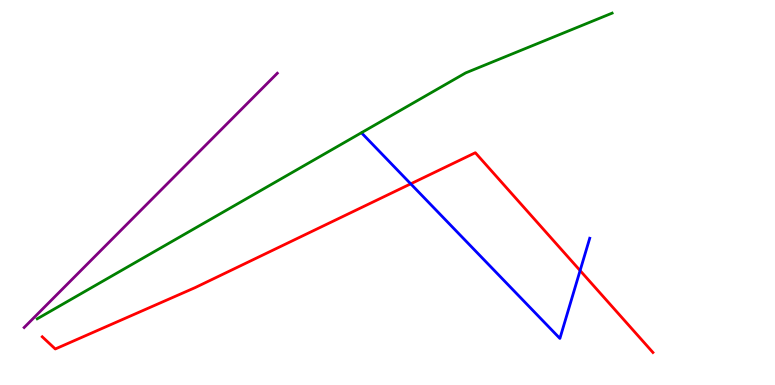[{'lines': ['blue', 'red'], 'intersections': [{'x': 5.3, 'y': 5.22}, {'x': 7.49, 'y': 2.97}]}, {'lines': ['green', 'red'], 'intersections': []}, {'lines': ['purple', 'red'], 'intersections': []}, {'lines': ['blue', 'green'], 'intersections': []}, {'lines': ['blue', 'purple'], 'intersections': []}, {'lines': ['green', 'purple'], 'intersections': []}]